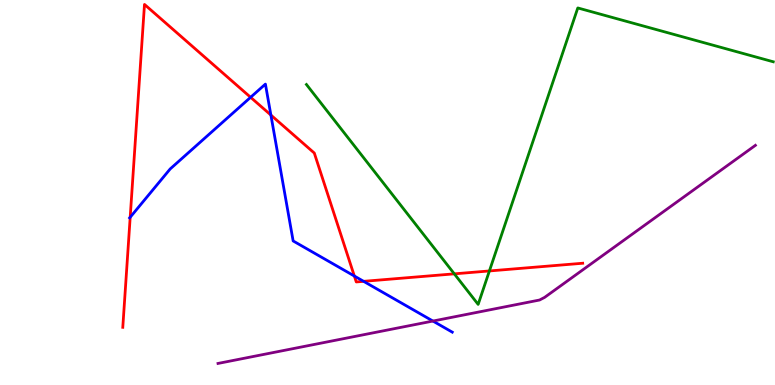[{'lines': ['blue', 'red'], 'intersections': [{'x': 1.68, 'y': 4.36}, {'x': 3.23, 'y': 7.47}, {'x': 3.5, 'y': 7.01}, {'x': 4.57, 'y': 2.83}, {'x': 4.69, 'y': 2.69}]}, {'lines': ['green', 'red'], 'intersections': [{'x': 5.86, 'y': 2.89}, {'x': 6.31, 'y': 2.96}]}, {'lines': ['purple', 'red'], 'intersections': []}, {'lines': ['blue', 'green'], 'intersections': []}, {'lines': ['blue', 'purple'], 'intersections': [{'x': 5.59, 'y': 1.66}]}, {'lines': ['green', 'purple'], 'intersections': []}]